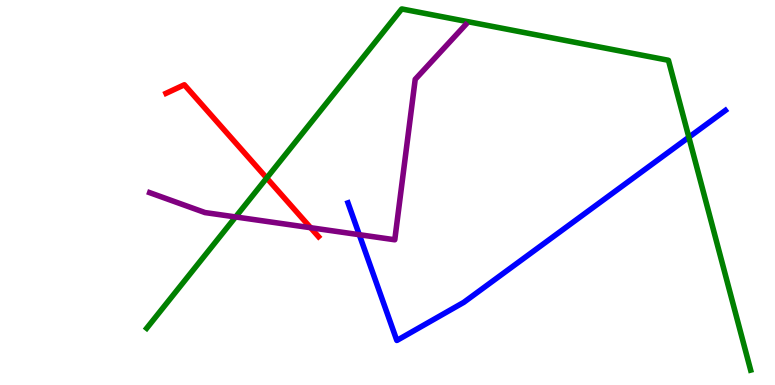[{'lines': ['blue', 'red'], 'intersections': []}, {'lines': ['green', 'red'], 'intersections': [{'x': 3.44, 'y': 5.38}]}, {'lines': ['purple', 'red'], 'intersections': [{'x': 4.01, 'y': 4.09}]}, {'lines': ['blue', 'green'], 'intersections': [{'x': 8.89, 'y': 6.44}]}, {'lines': ['blue', 'purple'], 'intersections': [{'x': 4.64, 'y': 3.9}]}, {'lines': ['green', 'purple'], 'intersections': [{'x': 3.04, 'y': 4.36}]}]